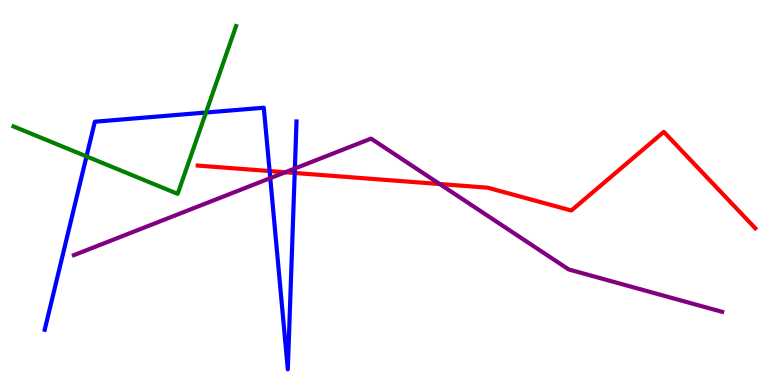[{'lines': ['blue', 'red'], 'intersections': [{'x': 3.48, 'y': 5.56}, {'x': 3.8, 'y': 5.51}]}, {'lines': ['green', 'red'], 'intersections': []}, {'lines': ['purple', 'red'], 'intersections': [{'x': 3.68, 'y': 5.53}, {'x': 5.67, 'y': 5.22}]}, {'lines': ['blue', 'green'], 'intersections': [{'x': 1.12, 'y': 5.94}, {'x': 2.66, 'y': 7.08}]}, {'lines': ['blue', 'purple'], 'intersections': [{'x': 3.49, 'y': 5.37}, {'x': 3.8, 'y': 5.62}]}, {'lines': ['green', 'purple'], 'intersections': []}]